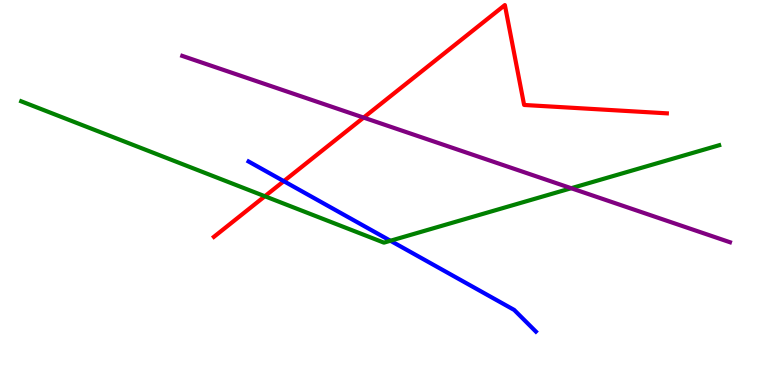[{'lines': ['blue', 'red'], 'intersections': [{'x': 3.66, 'y': 5.29}]}, {'lines': ['green', 'red'], 'intersections': [{'x': 3.42, 'y': 4.9}]}, {'lines': ['purple', 'red'], 'intersections': [{'x': 4.69, 'y': 6.95}]}, {'lines': ['blue', 'green'], 'intersections': [{'x': 5.04, 'y': 3.75}]}, {'lines': ['blue', 'purple'], 'intersections': []}, {'lines': ['green', 'purple'], 'intersections': [{'x': 7.37, 'y': 5.11}]}]